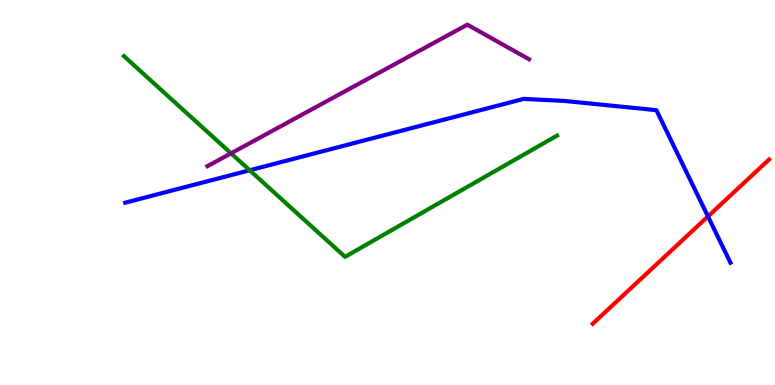[{'lines': ['blue', 'red'], 'intersections': [{'x': 9.14, 'y': 4.38}]}, {'lines': ['green', 'red'], 'intersections': []}, {'lines': ['purple', 'red'], 'intersections': []}, {'lines': ['blue', 'green'], 'intersections': [{'x': 3.22, 'y': 5.58}]}, {'lines': ['blue', 'purple'], 'intersections': []}, {'lines': ['green', 'purple'], 'intersections': [{'x': 2.98, 'y': 6.02}]}]